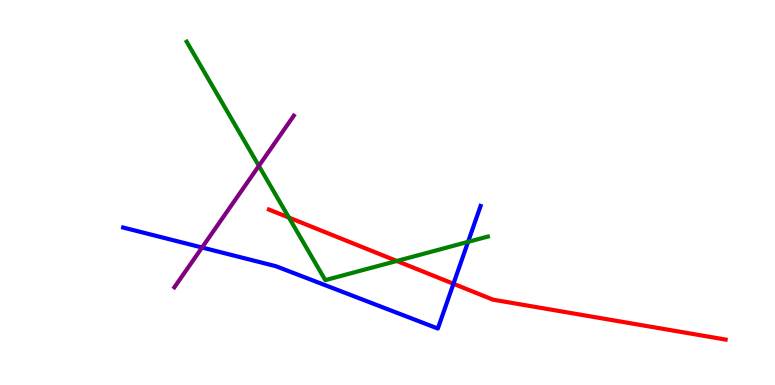[{'lines': ['blue', 'red'], 'intersections': [{'x': 5.85, 'y': 2.63}]}, {'lines': ['green', 'red'], 'intersections': [{'x': 3.73, 'y': 4.35}, {'x': 5.12, 'y': 3.22}]}, {'lines': ['purple', 'red'], 'intersections': []}, {'lines': ['blue', 'green'], 'intersections': [{'x': 6.04, 'y': 3.72}]}, {'lines': ['blue', 'purple'], 'intersections': [{'x': 2.61, 'y': 3.57}]}, {'lines': ['green', 'purple'], 'intersections': [{'x': 3.34, 'y': 5.69}]}]